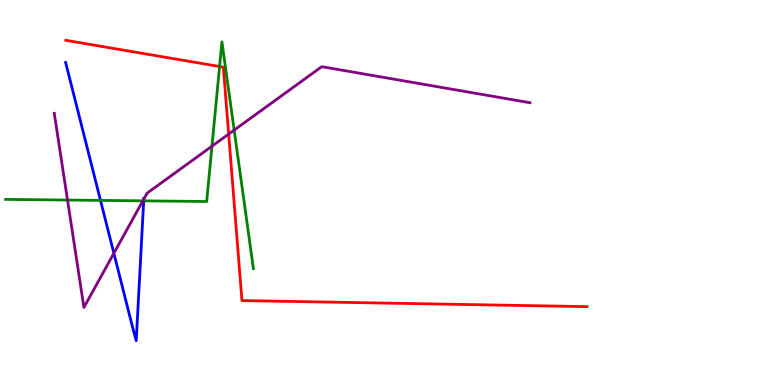[{'lines': ['blue', 'red'], 'intersections': []}, {'lines': ['green', 'red'], 'intersections': [{'x': 2.83, 'y': 8.27}]}, {'lines': ['purple', 'red'], 'intersections': [{'x': 2.95, 'y': 6.52}]}, {'lines': ['blue', 'green'], 'intersections': [{'x': 1.3, 'y': 4.8}, {'x': 1.85, 'y': 4.78}]}, {'lines': ['blue', 'purple'], 'intersections': [{'x': 1.47, 'y': 3.42}, {'x': 1.86, 'y': 4.83}]}, {'lines': ['green', 'purple'], 'intersections': [{'x': 0.871, 'y': 4.8}, {'x': 1.84, 'y': 4.78}, {'x': 2.74, 'y': 6.2}, {'x': 3.02, 'y': 6.62}]}]